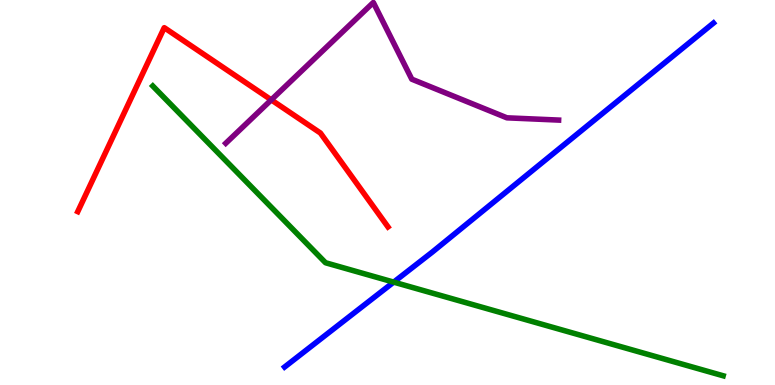[{'lines': ['blue', 'red'], 'intersections': []}, {'lines': ['green', 'red'], 'intersections': []}, {'lines': ['purple', 'red'], 'intersections': [{'x': 3.5, 'y': 7.41}]}, {'lines': ['blue', 'green'], 'intersections': [{'x': 5.08, 'y': 2.67}]}, {'lines': ['blue', 'purple'], 'intersections': []}, {'lines': ['green', 'purple'], 'intersections': []}]